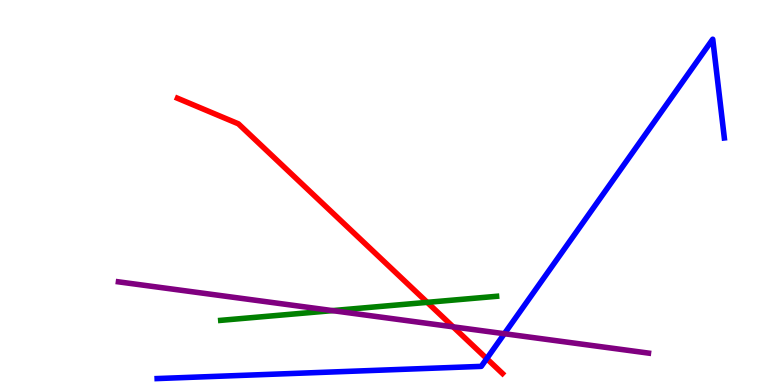[{'lines': ['blue', 'red'], 'intersections': [{'x': 6.28, 'y': 0.685}]}, {'lines': ['green', 'red'], 'intersections': [{'x': 5.51, 'y': 2.15}]}, {'lines': ['purple', 'red'], 'intersections': [{'x': 5.85, 'y': 1.51}]}, {'lines': ['blue', 'green'], 'intersections': []}, {'lines': ['blue', 'purple'], 'intersections': [{'x': 6.51, 'y': 1.33}]}, {'lines': ['green', 'purple'], 'intersections': [{'x': 4.29, 'y': 1.93}]}]